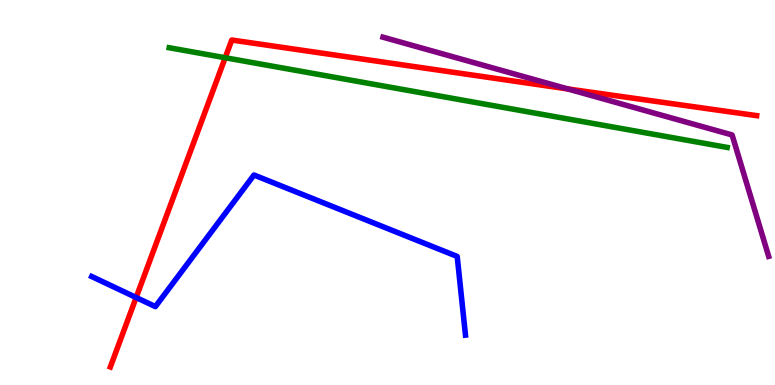[{'lines': ['blue', 'red'], 'intersections': [{'x': 1.76, 'y': 2.27}]}, {'lines': ['green', 'red'], 'intersections': [{'x': 2.91, 'y': 8.5}]}, {'lines': ['purple', 'red'], 'intersections': [{'x': 7.33, 'y': 7.69}]}, {'lines': ['blue', 'green'], 'intersections': []}, {'lines': ['blue', 'purple'], 'intersections': []}, {'lines': ['green', 'purple'], 'intersections': []}]